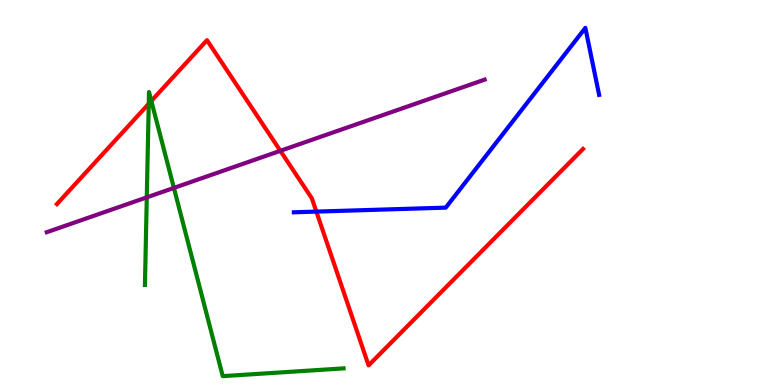[{'lines': ['blue', 'red'], 'intersections': [{'x': 4.08, 'y': 4.5}]}, {'lines': ['green', 'red'], 'intersections': [{'x': 1.92, 'y': 7.3}, {'x': 1.95, 'y': 7.38}]}, {'lines': ['purple', 'red'], 'intersections': [{'x': 3.62, 'y': 6.08}]}, {'lines': ['blue', 'green'], 'intersections': []}, {'lines': ['blue', 'purple'], 'intersections': []}, {'lines': ['green', 'purple'], 'intersections': [{'x': 1.89, 'y': 4.87}, {'x': 2.24, 'y': 5.12}]}]